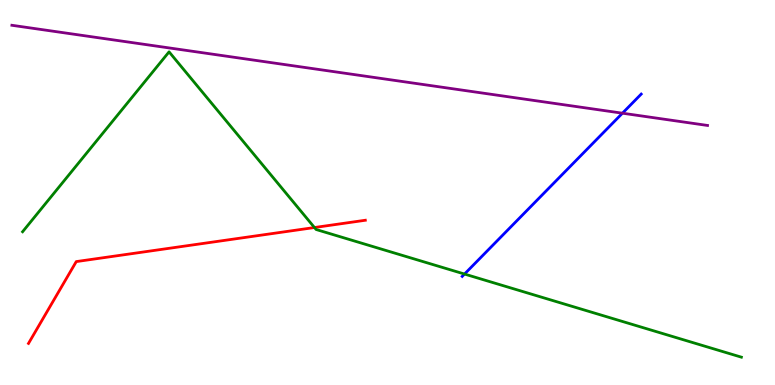[{'lines': ['blue', 'red'], 'intersections': []}, {'lines': ['green', 'red'], 'intersections': [{'x': 4.06, 'y': 4.09}]}, {'lines': ['purple', 'red'], 'intersections': []}, {'lines': ['blue', 'green'], 'intersections': [{'x': 5.99, 'y': 2.88}]}, {'lines': ['blue', 'purple'], 'intersections': [{'x': 8.03, 'y': 7.06}]}, {'lines': ['green', 'purple'], 'intersections': []}]